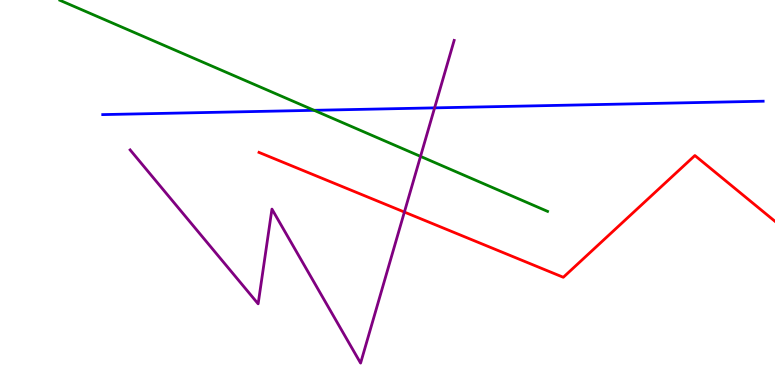[{'lines': ['blue', 'red'], 'intersections': []}, {'lines': ['green', 'red'], 'intersections': []}, {'lines': ['purple', 'red'], 'intersections': [{'x': 5.22, 'y': 4.49}]}, {'lines': ['blue', 'green'], 'intersections': [{'x': 4.05, 'y': 7.13}]}, {'lines': ['blue', 'purple'], 'intersections': [{'x': 5.61, 'y': 7.2}]}, {'lines': ['green', 'purple'], 'intersections': [{'x': 5.43, 'y': 5.94}]}]